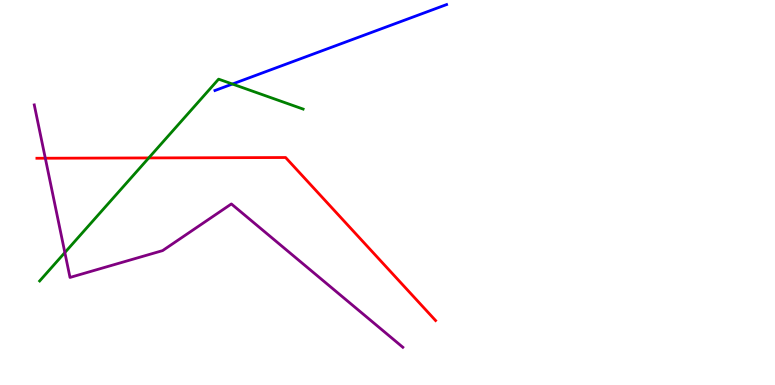[{'lines': ['blue', 'red'], 'intersections': []}, {'lines': ['green', 'red'], 'intersections': [{'x': 1.92, 'y': 5.9}]}, {'lines': ['purple', 'red'], 'intersections': [{'x': 0.585, 'y': 5.89}]}, {'lines': ['blue', 'green'], 'intersections': [{'x': 3.0, 'y': 7.82}]}, {'lines': ['blue', 'purple'], 'intersections': []}, {'lines': ['green', 'purple'], 'intersections': [{'x': 0.837, 'y': 3.44}]}]